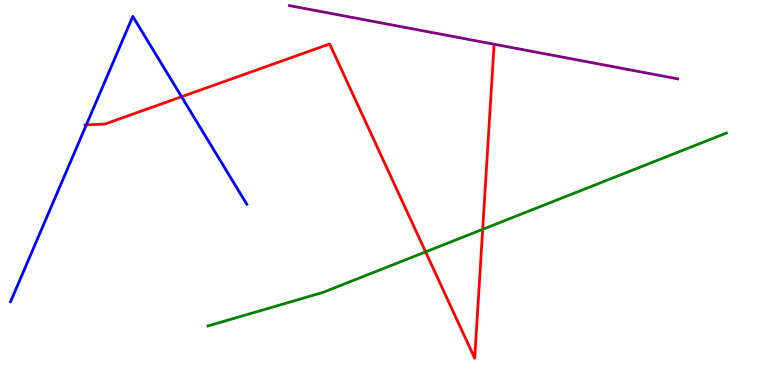[{'lines': ['blue', 'red'], 'intersections': [{'x': 1.11, 'y': 6.76}, {'x': 2.34, 'y': 7.49}]}, {'lines': ['green', 'red'], 'intersections': [{'x': 5.49, 'y': 3.46}, {'x': 6.23, 'y': 4.04}]}, {'lines': ['purple', 'red'], 'intersections': []}, {'lines': ['blue', 'green'], 'intersections': []}, {'lines': ['blue', 'purple'], 'intersections': []}, {'lines': ['green', 'purple'], 'intersections': []}]